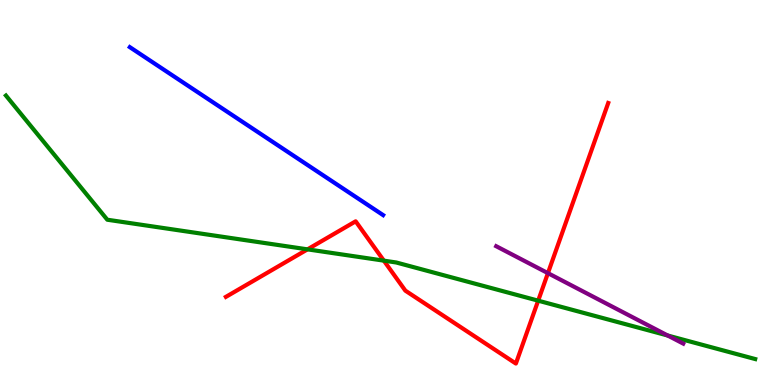[{'lines': ['blue', 'red'], 'intersections': []}, {'lines': ['green', 'red'], 'intersections': [{'x': 3.97, 'y': 3.52}, {'x': 4.95, 'y': 3.23}, {'x': 6.94, 'y': 2.19}]}, {'lines': ['purple', 'red'], 'intersections': [{'x': 7.07, 'y': 2.91}]}, {'lines': ['blue', 'green'], 'intersections': []}, {'lines': ['blue', 'purple'], 'intersections': []}, {'lines': ['green', 'purple'], 'intersections': [{'x': 8.62, 'y': 1.29}]}]